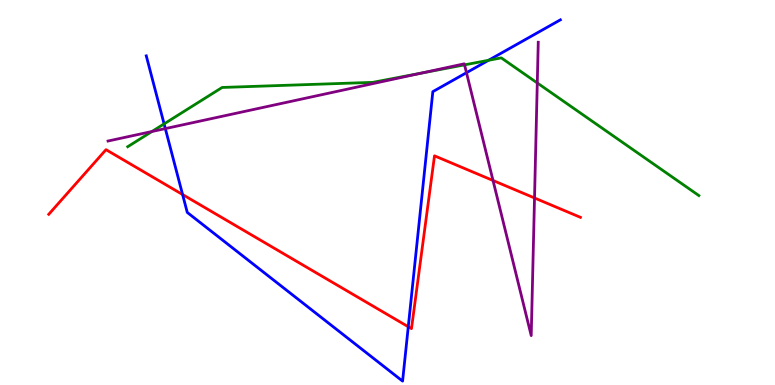[{'lines': ['blue', 'red'], 'intersections': [{'x': 2.36, 'y': 4.95}, {'x': 5.27, 'y': 1.51}]}, {'lines': ['green', 'red'], 'intersections': []}, {'lines': ['purple', 'red'], 'intersections': [{'x': 6.36, 'y': 5.31}, {'x': 6.9, 'y': 4.86}]}, {'lines': ['blue', 'green'], 'intersections': [{'x': 2.12, 'y': 6.78}, {'x': 6.3, 'y': 8.43}]}, {'lines': ['blue', 'purple'], 'intersections': [{'x': 2.13, 'y': 6.66}, {'x': 6.02, 'y': 8.11}]}, {'lines': ['green', 'purple'], 'intersections': [{'x': 1.96, 'y': 6.58}, {'x': 5.45, 'y': 8.1}, {'x': 5.99, 'y': 8.32}, {'x': 6.93, 'y': 7.85}]}]